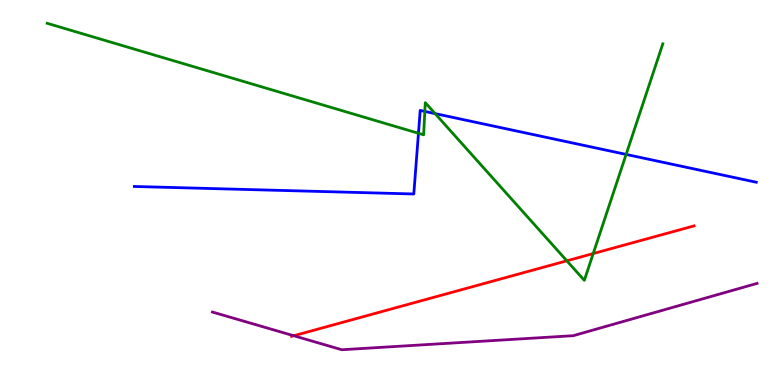[{'lines': ['blue', 'red'], 'intersections': []}, {'lines': ['green', 'red'], 'intersections': [{'x': 7.31, 'y': 3.23}, {'x': 7.65, 'y': 3.41}]}, {'lines': ['purple', 'red'], 'intersections': [{'x': 3.79, 'y': 1.28}]}, {'lines': ['blue', 'green'], 'intersections': [{'x': 5.4, 'y': 6.54}, {'x': 5.48, 'y': 7.11}, {'x': 5.61, 'y': 7.05}, {'x': 8.08, 'y': 5.99}]}, {'lines': ['blue', 'purple'], 'intersections': []}, {'lines': ['green', 'purple'], 'intersections': []}]